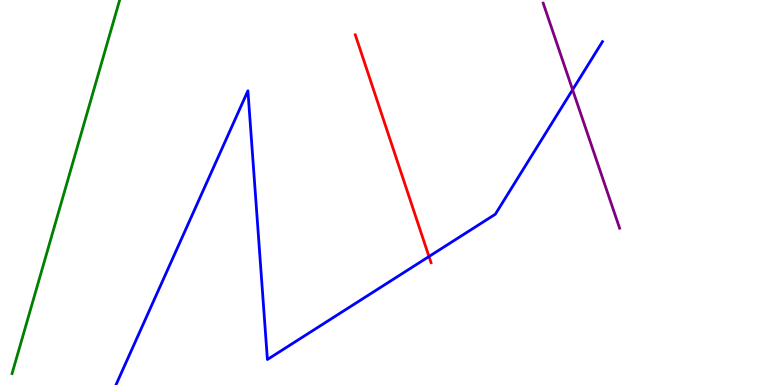[{'lines': ['blue', 'red'], 'intersections': [{'x': 5.54, 'y': 3.34}]}, {'lines': ['green', 'red'], 'intersections': []}, {'lines': ['purple', 'red'], 'intersections': []}, {'lines': ['blue', 'green'], 'intersections': []}, {'lines': ['blue', 'purple'], 'intersections': [{'x': 7.39, 'y': 7.67}]}, {'lines': ['green', 'purple'], 'intersections': []}]